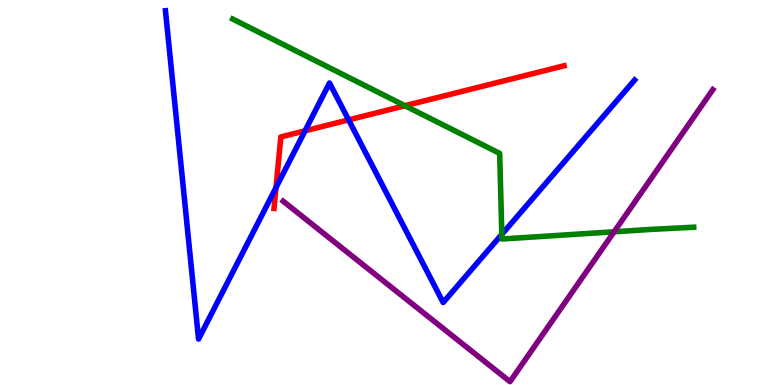[{'lines': ['blue', 'red'], 'intersections': [{'x': 3.56, 'y': 5.13}, {'x': 3.94, 'y': 6.6}, {'x': 4.5, 'y': 6.89}]}, {'lines': ['green', 'red'], 'intersections': [{'x': 5.23, 'y': 7.25}]}, {'lines': ['purple', 'red'], 'intersections': []}, {'lines': ['blue', 'green'], 'intersections': [{'x': 6.48, 'y': 3.91}]}, {'lines': ['blue', 'purple'], 'intersections': []}, {'lines': ['green', 'purple'], 'intersections': [{'x': 7.92, 'y': 3.98}]}]